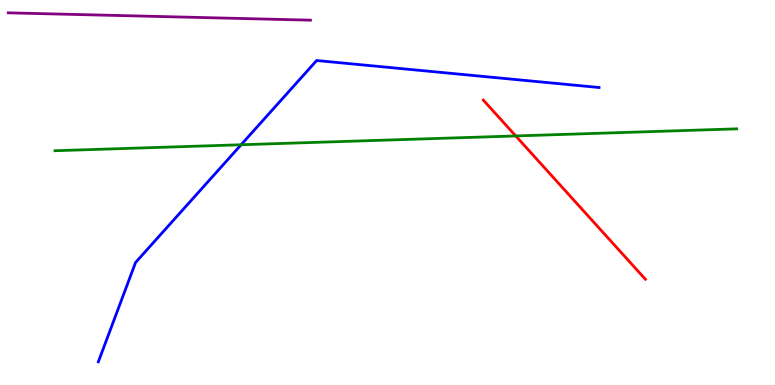[{'lines': ['blue', 'red'], 'intersections': []}, {'lines': ['green', 'red'], 'intersections': [{'x': 6.65, 'y': 6.47}]}, {'lines': ['purple', 'red'], 'intersections': []}, {'lines': ['blue', 'green'], 'intersections': [{'x': 3.11, 'y': 6.24}]}, {'lines': ['blue', 'purple'], 'intersections': []}, {'lines': ['green', 'purple'], 'intersections': []}]